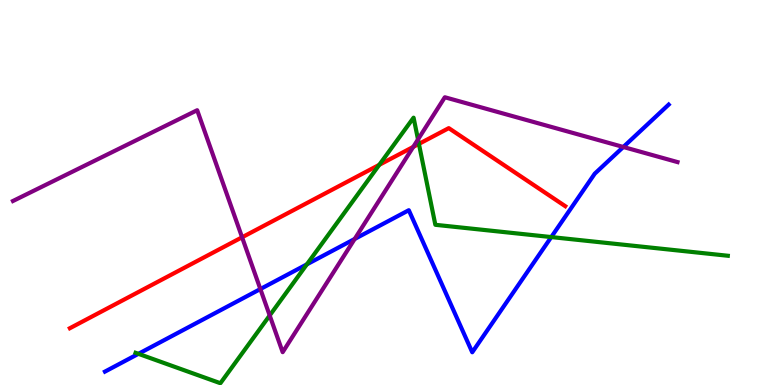[{'lines': ['blue', 'red'], 'intersections': []}, {'lines': ['green', 'red'], 'intersections': [{'x': 4.89, 'y': 5.72}, {'x': 5.41, 'y': 6.26}]}, {'lines': ['purple', 'red'], 'intersections': [{'x': 3.12, 'y': 3.84}, {'x': 5.33, 'y': 6.18}]}, {'lines': ['blue', 'green'], 'intersections': [{'x': 1.79, 'y': 0.81}, {'x': 3.96, 'y': 3.13}, {'x': 7.11, 'y': 3.84}]}, {'lines': ['blue', 'purple'], 'intersections': [{'x': 3.36, 'y': 2.49}, {'x': 4.58, 'y': 3.79}, {'x': 8.04, 'y': 6.18}]}, {'lines': ['green', 'purple'], 'intersections': [{'x': 3.48, 'y': 1.81}, {'x': 5.39, 'y': 6.38}]}]